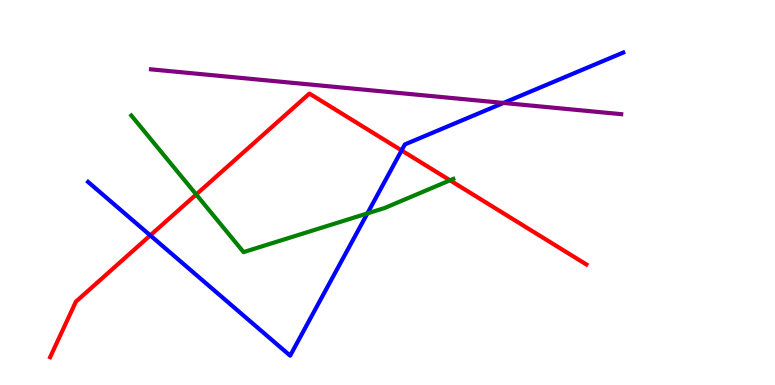[{'lines': ['blue', 'red'], 'intersections': [{'x': 1.94, 'y': 3.89}, {'x': 5.18, 'y': 6.09}]}, {'lines': ['green', 'red'], 'intersections': [{'x': 2.53, 'y': 4.95}, {'x': 5.81, 'y': 5.32}]}, {'lines': ['purple', 'red'], 'intersections': []}, {'lines': ['blue', 'green'], 'intersections': [{'x': 4.74, 'y': 4.46}]}, {'lines': ['blue', 'purple'], 'intersections': [{'x': 6.5, 'y': 7.33}]}, {'lines': ['green', 'purple'], 'intersections': []}]